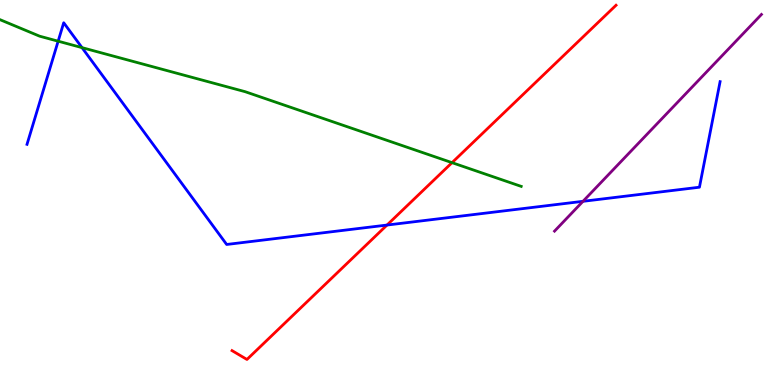[{'lines': ['blue', 'red'], 'intersections': [{'x': 4.99, 'y': 4.15}]}, {'lines': ['green', 'red'], 'intersections': [{'x': 5.83, 'y': 5.78}]}, {'lines': ['purple', 'red'], 'intersections': []}, {'lines': ['blue', 'green'], 'intersections': [{'x': 0.75, 'y': 8.93}, {'x': 1.06, 'y': 8.76}]}, {'lines': ['blue', 'purple'], 'intersections': [{'x': 7.52, 'y': 4.77}]}, {'lines': ['green', 'purple'], 'intersections': []}]